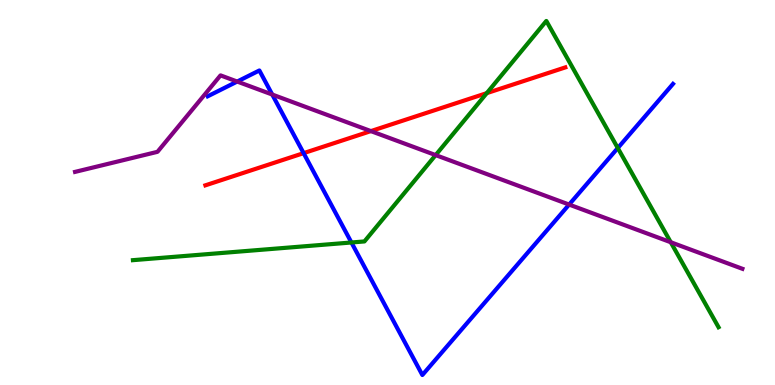[{'lines': ['blue', 'red'], 'intersections': [{'x': 3.92, 'y': 6.02}]}, {'lines': ['green', 'red'], 'intersections': [{'x': 6.28, 'y': 7.58}]}, {'lines': ['purple', 'red'], 'intersections': [{'x': 4.79, 'y': 6.59}]}, {'lines': ['blue', 'green'], 'intersections': [{'x': 4.53, 'y': 3.7}, {'x': 7.97, 'y': 6.16}]}, {'lines': ['blue', 'purple'], 'intersections': [{'x': 3.06, 'y': 7.88}, {'x': 3.51, 'y': 7.54}, {'x': 7.34, 'y': 4.69}]}, {'lines': ['green', 'purple'], 'intersections': [{'x': 5.62, 'y': 5.97}, {'x': 8.65, 'y': 3.71}]}]